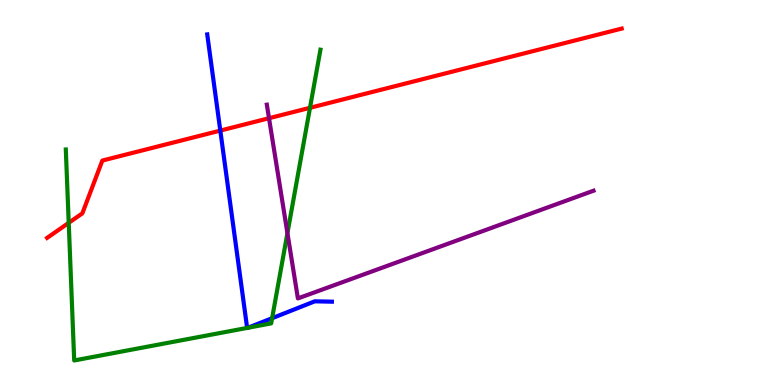[{'lines': ['blue', 'red'], 'intersections': [{'x': 2.84, 'y': 6.61}]}, {'lines': ['green', 'red'], 'intersections': [{'x': 0.887, 'y': 4.21}, {'x': 4.0, 'y': 7.2}]}, {'lines': ['purple', 'red'], 'intersections': [{'x': 3.47, 'y': 6.93}]}, {'lines': ['blue', 'green'], 'intersections': [{'x': 3.19, 'y': 1.48}, {'x': 3.2, 'y': 1.49}, {'x': 3.51, 'y': 1.73}]}, {'lines': ['blue', 'purple'], 'intersections': []}, {'lines': ['green', 'purple'], 'intersections': [{'x': 3.71, 'y': 3.95}]}]